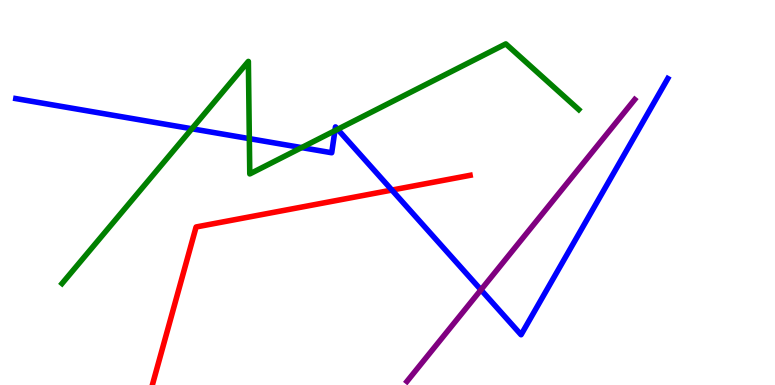[{'lines': ['blue', 'red'], 'intersections': [{'x': 5.06, 'y': 5.06}]}, {'lines': ['green', 'red'], 'intersections': []}, {'lines': ['purple', 'red'], 'intersections': []}, {'lines': ['blue', 'green'], 'intersections': [{'x': 2.48, 'y': 6.66}, {'x': 3.22, 'y': 6.4}, {'x': 3.89, 'y': 6.17}, {'x': 4.32, 'y': 6.61}, {'x': 4.36, 'y': 6.64}]}, {'lines': ['blue', 'purple'], 'intersections': [{'x': 6.21, 'y': 2.47}]}, {'lines': ['green', 'purple'], 'intersections': []}]